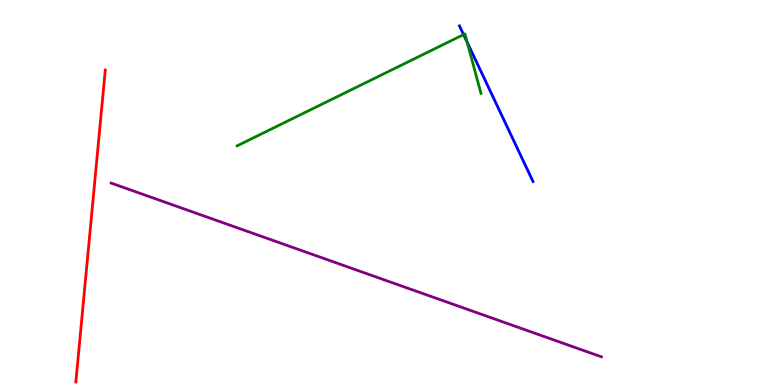[{'lines': ['blue', 'red'], 'intersections': []}, {'lines': ['green', 'red'], 'intersections': []}, {'lines': ['purple', 'red'], 'intersections': []}, {'lines': ['blue', 'green'], 'intersections': [{'x': 5.98, 'y': 9.1}, {'x': 6.03, 'y': 8.9}]}, {'lines': ['blue', 'purple'], 'intersections': []}, {'lines': ['green', 'purple'], 'intersections': []}]